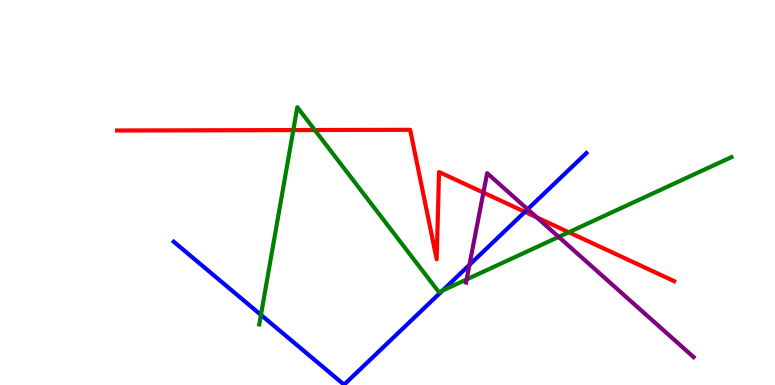[{'lines': ['blue', 'red'], 'intersections': [{'x': 6.77, 'y': 4.5}]}, {'lines': ['green', 'red'], 'intersections': [{'x': 3.78, 'y': 6.62}, {'x': 4.06, 'y': 6.62}, {'x': 7.34, 'y': 3.97}]}, {'lines': ['purple', 'red'], 'intersections': [{'x': 6.24, 'y': 5.0}, {'x': 6.93, 'y': 4.35}]}, {'lines': ['blue', 'green'], 'intersections': [{'x': 3.37, 'y': 1.82}, {'x': 5.71, 'y': 2.45}]}, {'lines': ['blue', 'purple'], 'intersections': [{'x': 6.06, 'y': 3.12}, {'x': 6.81, 'y': 4.56}]}, {'lines': ['green', 'purple'], 'intersections': [{'x': 6.02, 'y': 2.74}, {'x': 7.21, 'y': 3.85}]}]